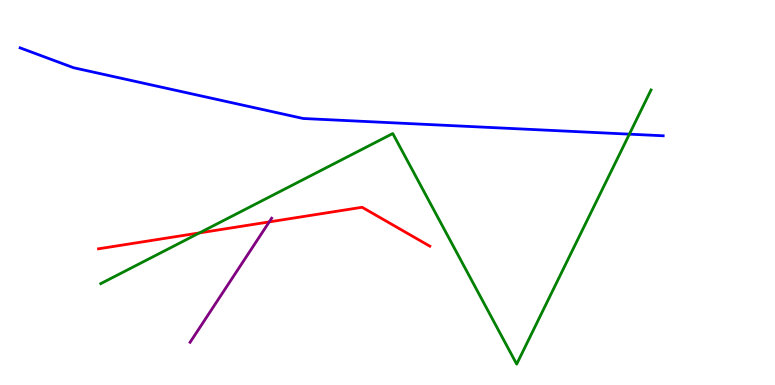[{'lines': ['blue', 'red'], 'intersections': []}, {'lines': ['green', 'red'], 'intersections': [{'x': 2.57, 'y': 3.95}]}, {'lines': ['purple', 'red'], 'intersections': [{'x': 3.47, 'y': 4.24}]}, {'lines': ['blue', 'green'], 'intersections': [{'x': 8.12, 'y': 6.52}]}, {'lines': ['blue', 'purple'], 'intersections': []}, {'lines': ['green', 'purple'], 'intersections': []}]